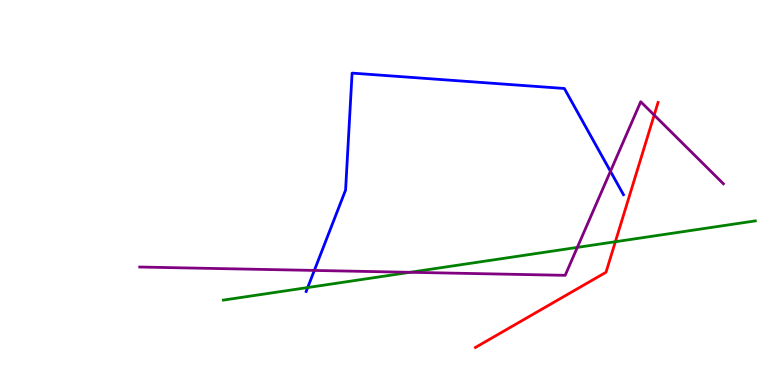[{'lines': ['blue', 'red'], 'intersections': []}, {'lines': ['green', 'red'], 'intersections': [{'x': 7.94, 'y': 3.72}]}, {'lines': ['purple', 'red'], 'intersections': [{'x': 8.44, 'y': 7.01}]}, {'lines': ['blue', 'green'], 'intersections': [{'x': 3.97, 'y': 2.53}]}, {'lines': ['blue', 'purple'], 'intersections': [{'x': 4.06, 'y': 2.98}, {'x': 7.88, 'y': 5.55}]}, {'lines': ['green', 'purple'], 'intersections': [{'x': 5.29, 'y': 2.93}, {'x': 7.45, 'y': 3.57}]}]